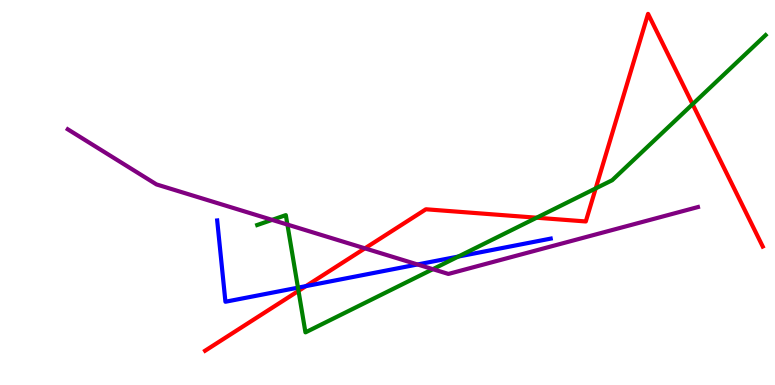[{'lines': ['blue', 'red'], 'intersections': [{'x': 3.95, 'y': 2.57}]}, {'lines': ['green', 'red'], 'intersections': [{'x': 3.85, 'y': 2.44}, {'x': 6.92, 'y': 4.35}, {'x': 7.69, 'y': 5.11}, {'x': 8.94, 'y': 7.29}]}, {'lines': ['purple', 'red'], 'intersections': [{'x': 4.71, 'y': 3.55}]}, {'lines': ['blue', 'green'], 'intersections': [{'x': 3.84, 'y': 2.53}, {'x': 5.91, 'y': 3.34}]}, {'lines': ['blue', 'purple'], 'intersections': [{'x': 5.39, 'y': 3.13}]}, {'lines': ['green', 'purple'], 'intersections': [{'x': 3.51, 'y': 4.29}, {'x': 3.71, 'y': 4.17}, {'x': 5.59, 'y': 3.01}]}]